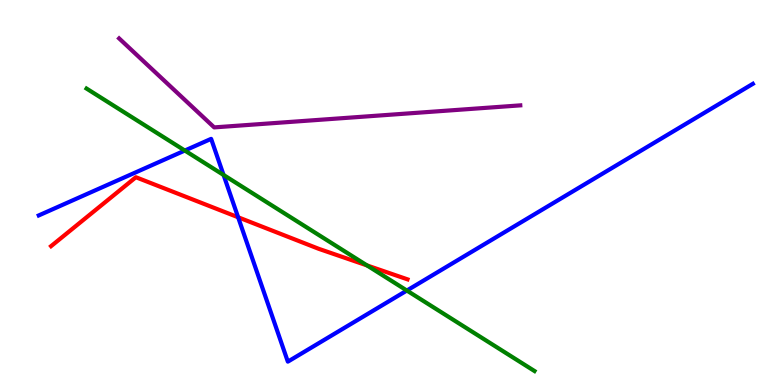[{'lines': ['blue', 'red'], 'intersections': [{'x': 3.07, 'y': 4.36}]}, {'lines': ['green', 'red'], 'intersections': [{'x': 4.74, 'y': 3.11}]}, {'lines': ['purple', 'red'], 'intersections': []}, {'lines': ['blue', 'green'], 'intersections': [{'x': 2.38, 'y': 6.09}, {'x': 2.88, 'y': 5.46}, {'x': 5.25, 'y': 2.45}]}, {'lines': ['blue', 'purple'], 'intersections': []}, {'lines': ['green', 'purple'], 'intersections': []}]